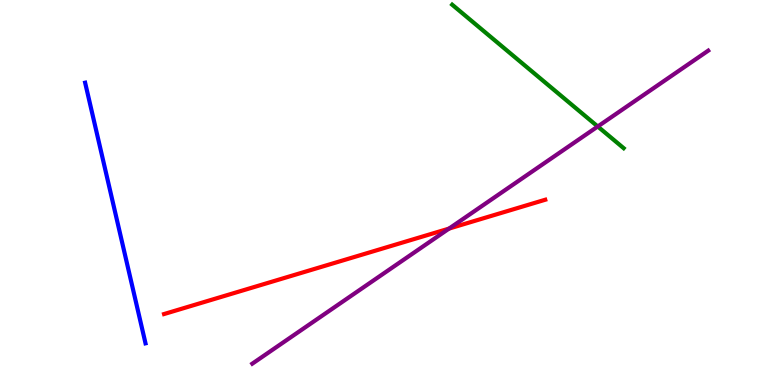[{'lines': ['blue', 'red'], 'intersections': []}, {'lines': ['green', 'red'], 'intersections': []}, {'lines': ['purple', 'red'], 'intersections': [{'x': 5.79, 'y': 4.06}]}, {'lines': ['blue', 'green'], 'intersections': []}, {'lines': ['blue', 'purple'], 'intersections': []}, {'lines': ['green', 'purple'], 'intersections': [{'x': 7.71, 'y': 6.71}]}]